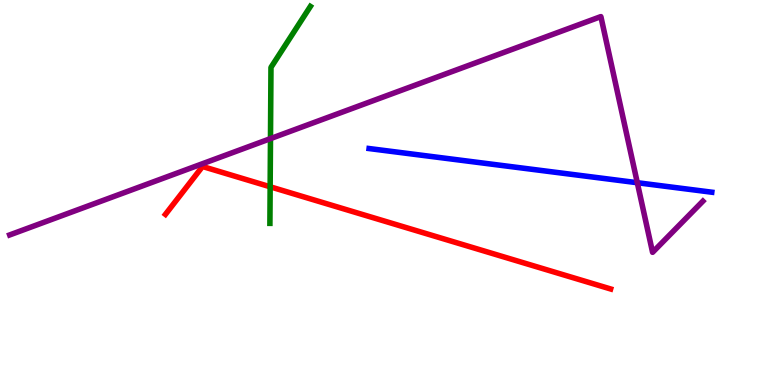[{'lines': ['blue', 'red'], 'intersections': []}, {'lines': ['green', 'red'], 'intersections': [{'x': 3.49, 'y': 5.15}]}, {'lines': ['purple', 'red'], 'intersections': []}, {'lines': ['blue', 'green'], 'intersections': []}, {'lines': ['blue', 'purple'], 'intersections': [{'x': 8.22, 'y': 5.25}]}, {'lines': ['green', 'purple'], 'intersections': [{'x': 3.49, 'y': 6.4}]}]